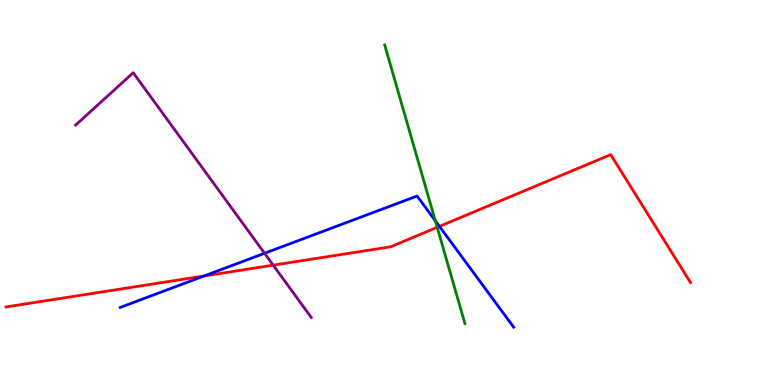[{'lines': ['blue', 'red'], 'intersections': [{'x': 2.63, 'y': 2.83}, {'x': 5.67, 'y': 4.12}]}, {'lines': ['green', 'red'], 'intersections': [{'x': 5.64, 'y': 4.1}]}, {'lines': ['purple', 'red'], 'intersections': [{'x': 3.53, 'y': 3.11}]}, {'lines': ['blue', 'green'], 'intersections': [{'x': 5.62, 'y': 4.27}]}, {'lines': ['blue', 'purple'], 'intersections': [{'x': 3.41, 'y': 3.42}]}, {'lines': ['green', 'purple'], 'intersections': []}]